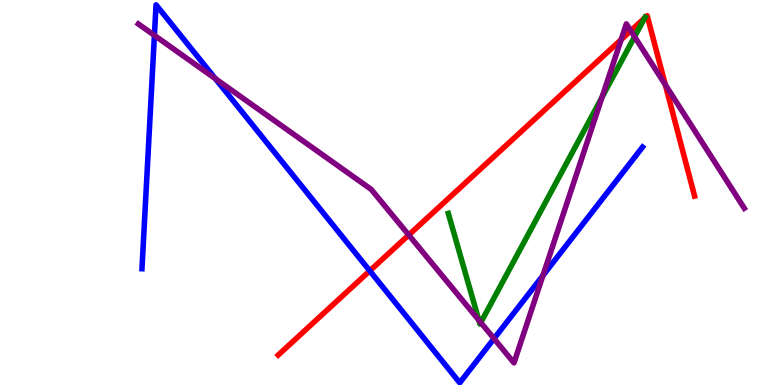[{'lines': ['blue', 'red'], 'intersections': [{'x': 4.77, 'y': 2.97}]}, {'lines': ['green', 'red'], 'intersections': [{'x': 8.32, 'y': 9.53}]}, {'lines': ['purple', 'red'], 'intersections': [{'x': 5.27, 'y': 3.9}, {'x': 8.01, 'y': 8.97}, {'x': 8.14, 'y': 9.2}, {'x': 8.59, 'y': 7.8}]}, {'lines': ['blue', 'green'], 'intersections': []}, {'lines': ['blue', 'purple'], 'intersections': [{'x': 1.99, 'y': 9.08}, {'x': 2.78, 'y': 7.96}, {'x': 6.37, 'y': 1.2}, {'x': 7.01, 'y': 2.84}]}, {'lines': ['green', 'purple'], 'intersections': [{'x': 6.18, 'y': 1.68}, {'x': 6.2, 'y': 1.62}, {'x': 7.77, 'y': 7.48}, {'x': 8.19, 'y': 9.05}]}]